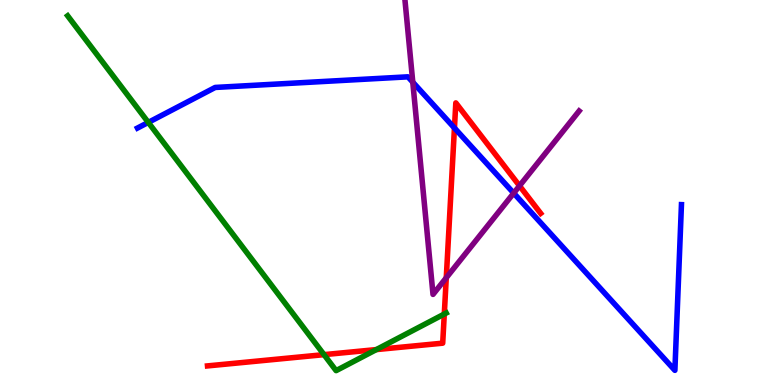[{'lines': ['blue', 'red'], 'intersections': [{'x': 5.86, 'y': 6.68}]}, {'lines': ['green', 'red'], 'intersections': [{'x': 4.18, 'y': 0.788}, {'x': 4.86, 'y': 0.92}, {'x': 5.73, 'y': 1.84}]}, {'lines': ['purple', 'red'], 'intersections': [{'x': 5.76, 'y': 2.79}, {'x': 6.7, 'y': 5.17}]}, {'lines': ['blue', 'green'], 'intersections': [{'x': 1.91, 'y': 6.82}]}, {'lines': ['blue', 'purple'], 'intersections': [{'x': 5.33, 'y': 7.87}, {'x': 6.63, 'y': 4.98}]}, {'lines': ['green', 'purple'], 'intersections': []}]